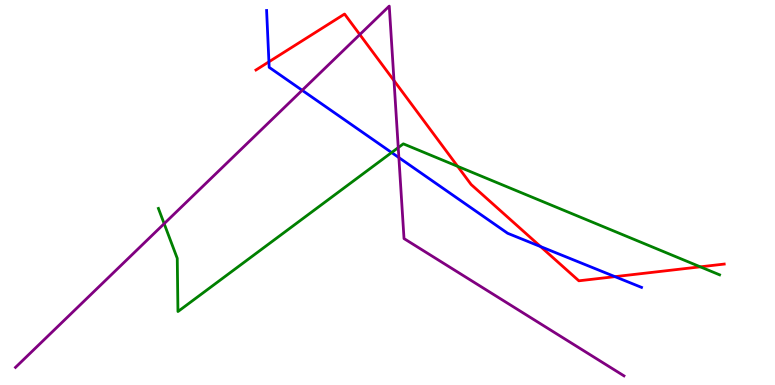[{'lines': ['blue', 'red'], 'intersections': [{'x': 3.47, 'y': 8.39}, {'x': 6.98, 'y': 3.6}, {'x': 7.94, 'y': 2.81}]}, {'lines': ['green', 'red'], 'intersections': [{'x': 5.9, 'y': 5.68}, {'x': 9.04, 'y': 3.07}]}, {'lines': ['purple', 'red'], 'intersections': [{'x': 4.64, 'y': 9.1}, {'x': 5.08, 'y': 7.91}]}, {'lines': ['blue', 'green'], 'intersections': [{'x': 5.05, 'y': 6.04}]}, {'lines': ['blue', 'purple'], 'intersections': [{'x': 3.9, 'y': 7.65}, {'x': 5.15, 'y': 5.91}]}, {'lines': ['green', 'purple'], 'intersections': [{'x': 2.12, 'y': 4.19}, {'x': 5.14, 'y': 6.17}]}]